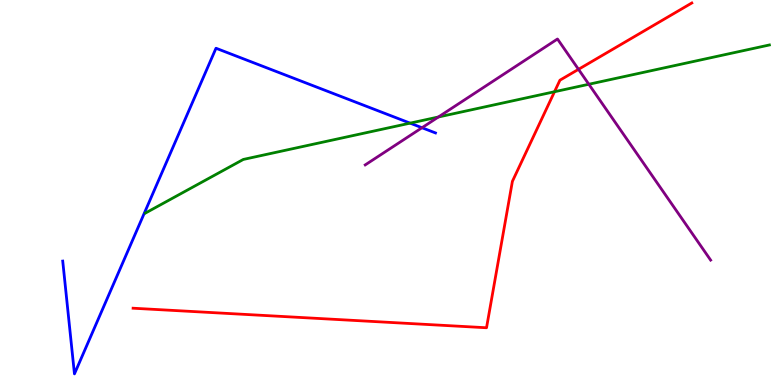[{'lines': ['blue', 'red'], 'intersections': []}, {'lines': ['green', 'red'], 'intersections': [{'x': 7.15, 'y': 7.62}]}, {'lines': ['purple', 'red'], 'intersections': [{'x': 7.46, 'y': 8.2}]}, {'lines': ['blue', 'green'], 'intersections': [{'x': 5.29, 'y': 6.8}]}, {'lines': ['blue', 'purple'], 'intersections': [{'x': 5.45, 'y': 6.68}]}, {'lines': ['green', 'purple'], 'intersections': [{'x': 5.66, 'y': 6.96}, {'x': 7.6, 'y': 7.81}]}]